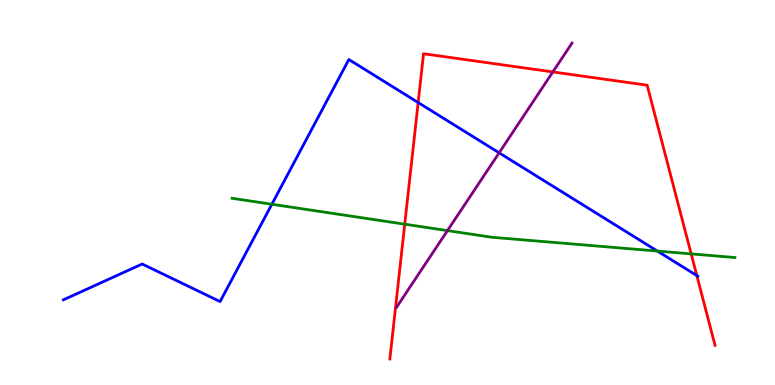[{'lines': ['blue', 'red'], 'intersections': [{'x': 5.4, 'y': 7.34}, {'x': 8.99, 'y': 2.84}]}, {'lines': ['green', 'red'], 'intersections': [{'x': 5.22, 'y': 4.18}, {'x': 8.92, 'y': 3.41}]}, {'lines': ['purple', 'red'], 'intersections': [{'x': 7.13, 'y': 8.13}]}, {'lines': ['blue', 'green'], 'intersections': [{'x': 3.51, 'y': 4.69}, {'x': 8.48, 'y': 3.48}]}, {'lines': ['blue', 'purple'], 'intersections': [{'x': 6.44, 'y': 6.03}]}, {'lines': ['green', 'purple'], 'intersections': [{'x': 5.77, 'y': 4.01}]}]